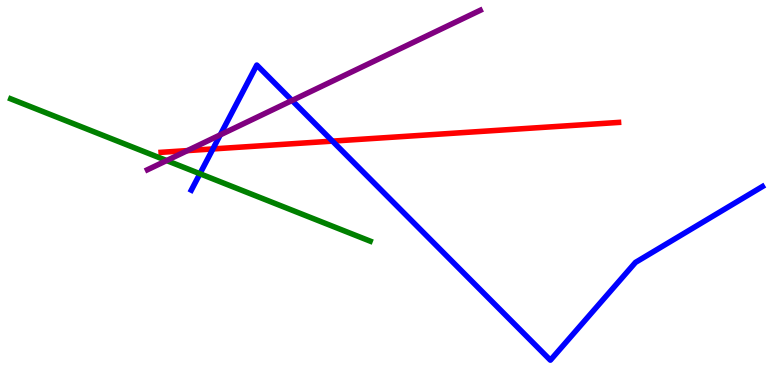[{'lines': ['blue', 'red'], 'intersections': [{'x': 2.75, 'y': 6.13}, {'x': 4.29, 'y': 6.33}]}, {'lines': ['green', 'red'], 'intersections': []}, {'lines': ['purple', 'red'], 'intersections': [{'x': 2.42, 'y': 6.09}]}, {'lines': ['blue', 'green'], 'intersections': [{'x': 2.58, 'y': 5.49}]}, {'lines': ['blue', 'purple'], 'intersections': [{'x': 2.84, 'y': 6.5}, {'x': 3.77, 'y': 7.39}]}, {'lines': ['green', 'purple'], 'intersections': [{'x': 2.15, 'y': 5.83}]}]